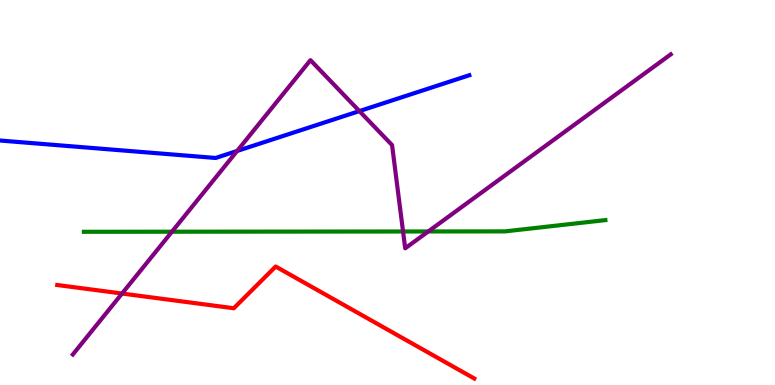[{'lines': ['blue', 'red'], 'intersections': []}, {'lines': ['green', 'red'], 'intersections': []}, {'lines': ['purple', 'red'], 'intersections': [{'x': 1.57, 'y': 2.38}]}, {'lines': ['blue', 'green'], 'intersections': []}, {'lines': ['blue', 'purple'], 'intersections': [{'x': 3.06, 'y': 6.08}, {'x': 4.64, 'y': 7.11}]}, {'lines': ['green', 'purple'], 'intersections': [{'x': 2.22, 'y': 3.98}, {'x': 5.2, 'y': 3.99}, {'x': 5.53, 'y': 3.99}]}]